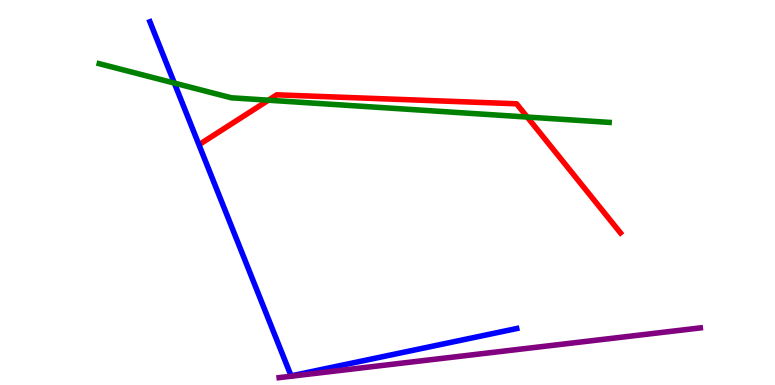[{'lines': ['blue', 'red'], 'intersections': []}, {'lines': ['green', 'red'], 'intersections': [{'x': 3.46, 'y': 7.4}, {'x': 6.8, 'y': 6.96}]}, {'lines': ['purple', 'red'], 'intersections': []}, {'lines': ['blue', 'green'], 'intersections': [{'x': 2.25, 'y': 7.84}]}, {'lines': ['blue', 'purple'], 'intersections': []}, {'lines': ['green', 'purple'], 'intersections': []}]